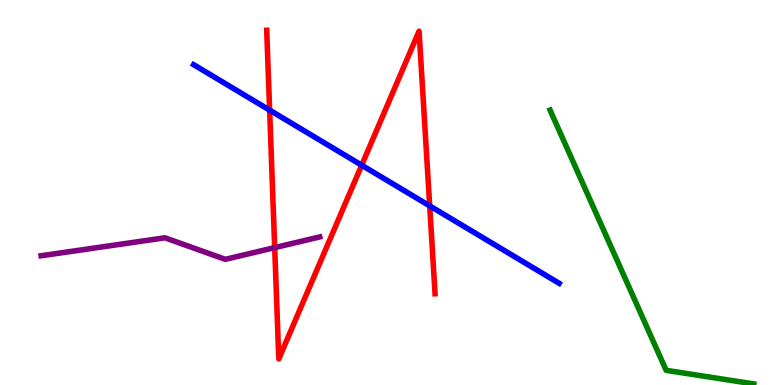[{'lines': ['blue', 'red'], 'intersections': [{'x': 3.48, 'y': 7.14}, {'x': 4.67, 'y': 5.71}, {'x': 5.54, 'y': 4.65}]}, {'lines': ['green', 'red'], 'intersections': []}, {'lines': ['purple', 'red'], 'intersections': [{'x': 3.54, 'y': 3.57}]}, {'lines': ['blue', 'green'], 'intersections': []}, {'lines': ['blue', 'purple'], 'intersections': []}, {'lines': ['green', 'purple'], 'intersections': []}]